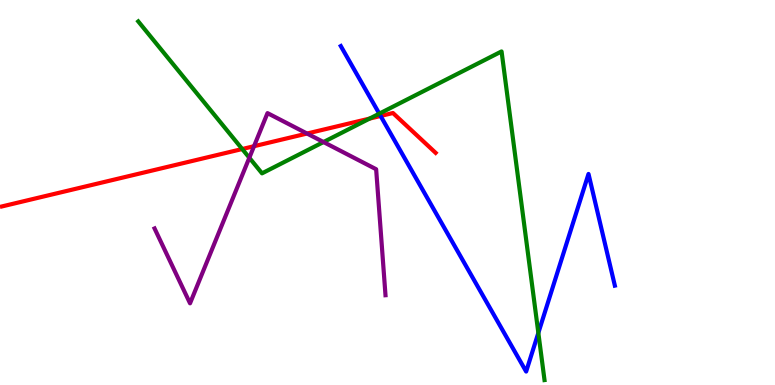[{'lines': ['blue', 'red'], 'intersections': [{'x': 4.91, 'y': 6.99}]}, {'lines': ['green', 'red'], 'intersections': [{'x': 3.13, 'y': 6.13}, {'x': 4.77, 'y': 6.92}]}, {'lines': ['purple', 'red'], 'intersections': [{'x': 3.28, 'y': 6.2}, {'x': 3.96, 'y': 6.53}]}, {'lines': ['blue', 'green'], 'intersections': [{'x': 4.89, 'y': 7.05}, {'x': 6.95, 'y': 1.35}]}, {'lines': ['blue', 'purple'], 'intersections': []}, {'lines': ['green', 'purple'], 'intersections': [{'x': 3.22, 'y': 5.9}, {'x': 4.17, 'y': 6.31}]}]